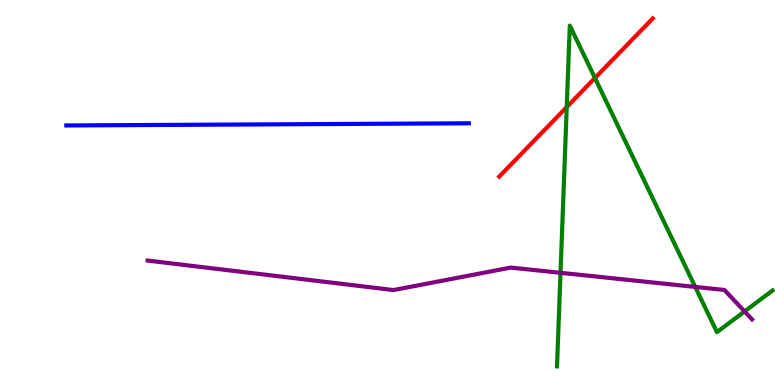[{'lines': ['blue', 'red'], 'intersections': []}, {'lines': ['green', 'red'], 'intersections': [{'x': 7.31, 'y': 7.22}, {'x': 7.68, 'y': 7.97}]}, {'lines': ['purple', 'red'], 'intersections': []}, {'lines': ['blue', 'green'], 'intersections': []}, {'lines': ['blue', 'purple'], 'intersections': []}, {'lines': ['green', 'purple'], 'intersections': [{'x': 7.23, 'y': 2.91}, {'x': 8.97, 'y': 2.55}, {'x': 9.61, 'y': 1.91}]}]